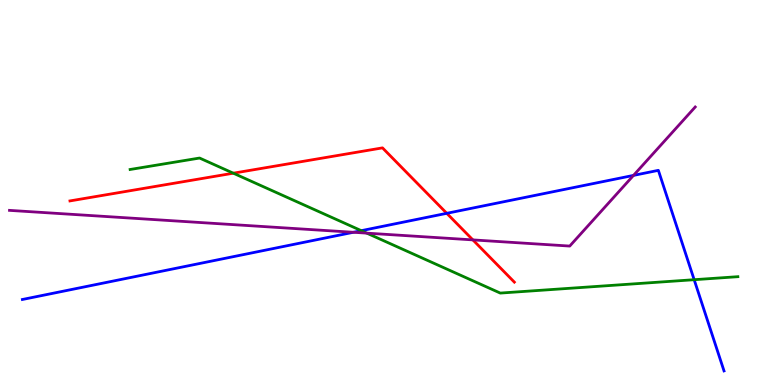[{'lines': ['blue', 'red'], 'intersections': [{'x': 5.76, 'y': 4.46}]}, {'lines': ['green', 'red'], 'intersections': [{'x': 3.01, 'y': 5.5}]}, {'lines': ['purple', 'red'], 'intersections': [{'x': 6.1, 'y': 3.77}]}, {'lines': ['blue', 'green'], 'intersections': [{'x': 4.66, 'y': 4.01}, {'x': 8.96, 'y': 2.73}]}, {'lines': ['blue', 'purple'], 'intersections': [{'x': 4.56, 'y': 3.97}, {'x': 8.17, 'y': 5.44}]}, {'lines': ['green', 'purple'], 'intersections': [{'x': 4.73, 'y': 3.94}]}]